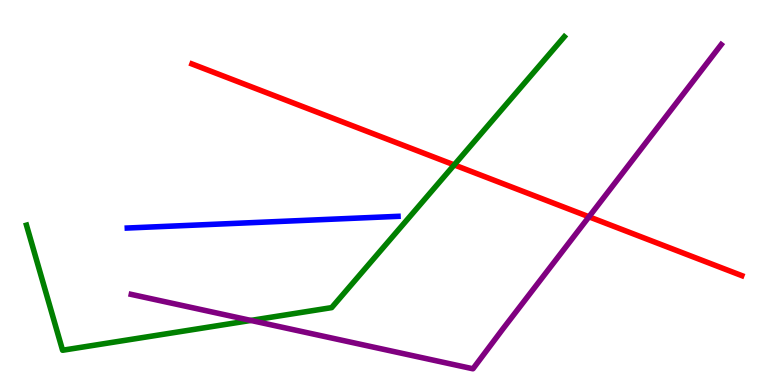[{'lines': ['blue', 'red'], 'intersections': []}, {'lines': ['green', 'red'], 'intersections': [{'x': 5.86, 'y': 5.72}]}, {'lines': ['purple', 'red'], 'intersections': [{'x': 7.6, 'y': 4.37}]}, {'lines': ['blue', 'green'], 'intersections': []}, {'lines': ['blue', 'purple'], 'intersections': []}, {'lines': ['green', 'purple'], 'intersections': [{'x': 3.24, 'y': 1.68}]}]